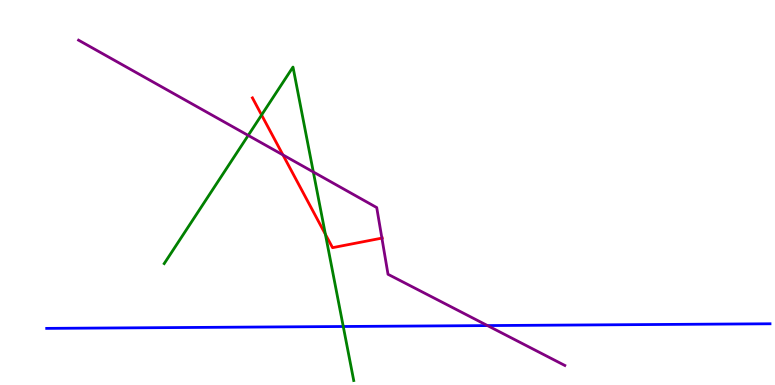[{'lines': ['blue', 'red'], 'intersections': []}, {'lines': ['green', 'red'], 'intersections': [{'x': 3.38, 'y': 7.01}, {'x': 4.2, 'y': 3.91}]}, {'lines': ['purple', 'red'], 'intersections': [{'x': 3.65, 'y': 5.98}, {'x': 4.93, 'y': 3.82}]}, {'lines': ['blue', 'green'], 'intersections': [{'x': 4.43, 'y': 1.52}]}, {'lines': ['blue', 'purple'], 'intersections': [{'x': 6.29, 'y': 1.54}]}, {'lines': ['green', 'purple'], 'intersections': [{'x': 3.2, 'y': 6.48}, {'x': 4.04, 'y': 5.53}]}]